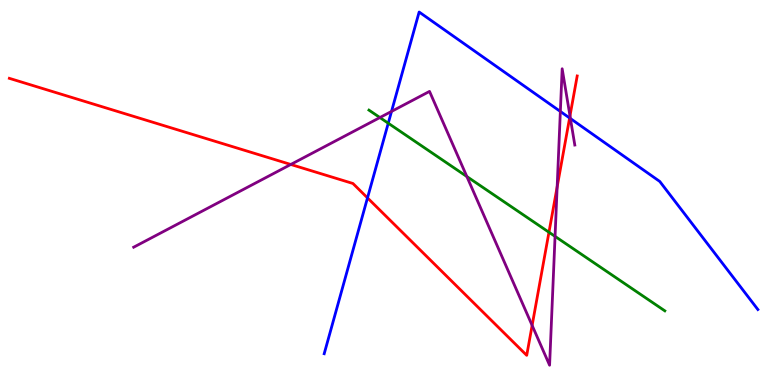[{'lines': ['blue', 'red'], 'intersections': [{'x': 4.74, 'y': 4.86}, {'x': 7.35, 'y': 6.94}]}, {'lines': ['green', 'red'], 'intersections': [{'x': 7.08, 'y': 3.97}]}, {'lines': ['purple', 'red'], 'intersections': [{'x': 3.75, 'y': 5.73}, {'x': 6.87, 'y': 1.55}, {'x': 7.19, 'y': 5.15}, {'x': 7.35, 'y': 6.99}]}, {'lines': ['blue', 'green'], 'intersections': [{'x': 5.01, 'y': 6.8}]}, {'lines': ['blue', 'purple'], 'intersections': [{'x': 5.05, 'y': 7.11}, {'x': 7.23, 'y': 7.11}, {'x': 7.36, 'y': 6.92}]}, {'lines': ['green', 'purple'], 'intersections': [{'x': 4.9, 'y': 6.95}, {'x': 6.02, 'y': 5.41}, {'x': 7.16, 'y': 3.86}]}]